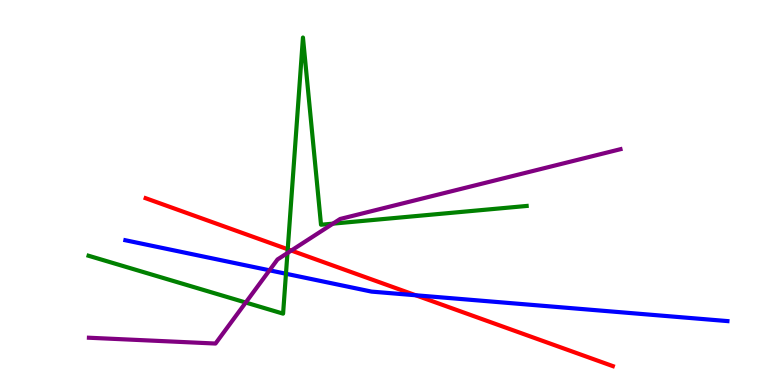[{'lines': ['blue', 'red'], 'intersections': [{'x': 5.36, 'y': 2.33}]}, {'lines': ['green', 'red'], 'intersections': [{'x': 3.71, 'y': 3.53}]}, {'lines': ['purple', 'red'], 'intersections': [{'x': 3.76, 'y': 3.49}]}, {'lines': ['blue', 'green'], 'intersections': [{'x': 3.69, 'y': 2.89}]}, {'lines': ['blue', 'purple'], 'intersections': [{'x': 3.48, 'y': 2.98}]}, {'lines': ['green', 'purple'], 'intersections': [{'x': 3.17, 'y': 2.14}, {'x': 3.71, 'y': 3.43}, {'x': 4.3, 'y': 4.19}]}]